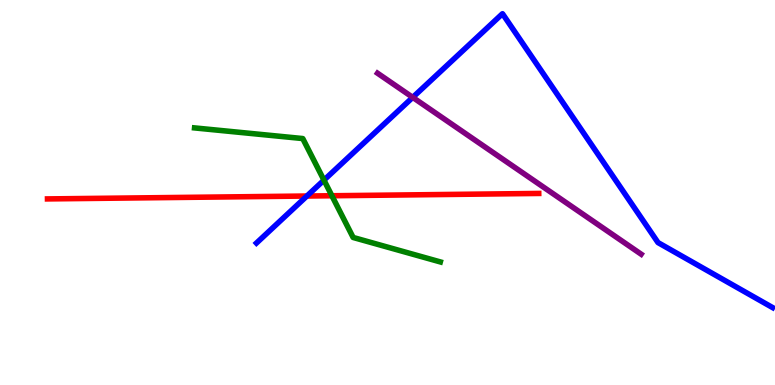[{'lines': ['blue', 'red'], 'intersections': [{'x': 3.96, 'y': 4.91}]}, {'lines': ['green', 'red'], 'intersections': [{'x': 4.28, 'y': 4.92}]}, {'lines': ['purple', 'red'], 'intersections': []}, {'lines': ['blue', 'green'], 'intersections': [{'x': 4.18, 'y': 5.32}]}, {'lines': ['blue', 'purple'], 'intersections': [{'x': 5.33, 'y': 7.47}]}, {'lines': ['green', 'purple'], 'intersections': []}]